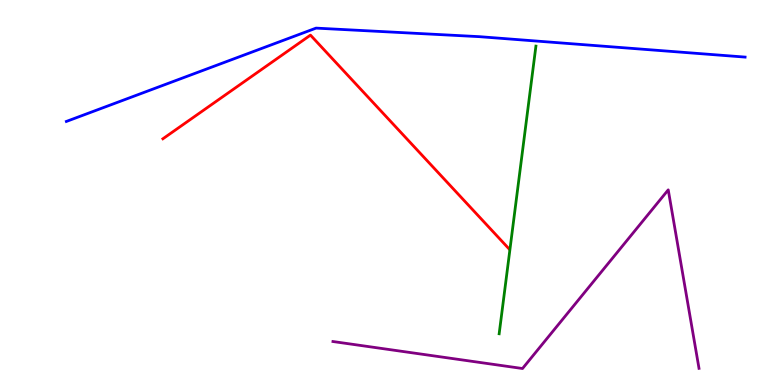[{'lines': ['blue', 'red'], 'intersections': []}, {'lines': ['green', 'red'], 'intersections': []}, {'lines': ['purple', 'red'], 'intersections': []}, {'lines': ['blue', 'green'], 'intersections': []}, {'lines': ['blue', 'purple'], 'intersections': []}, {'lines': ['green', 'purple'], 'intersections': []}]